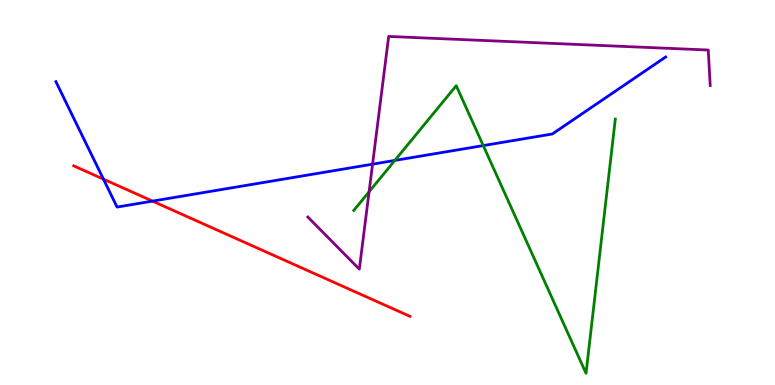[{'lines': ['blue', 'red'], 'intersections': [{'x': 1.33, 'y': 5.35}, {'x': 1.97, 'y': 4.78}]}, {'lines': ['green', 'red'], 'intersections': []}, {'lines': ['purple', 'red'], 'intersections': []}, {'lines': ['blue', 'green'], 'intersections': [{'x': 5.09, 'y': 5.83}, {'x': 6.24, 'y': 6.22}]}, {'lines': ['blue', 'purple'], 'intersections': [{'x': 4.81, 'y': 5.74}]}, {'lines': ['green', 'purple'], 'intersections': [{'x': 4.76, 'y': 5.02}]}]